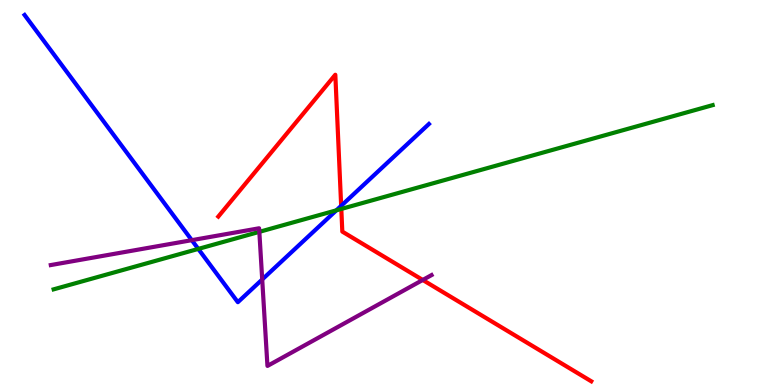[{'lines': ['blue', 'red'], 'intersections': [{'x': 4.4, 'y': 4.65}]}, {'lines': ['green', 'red'], 'intersections': [{'x': 4.4, 'y': 4.57}]}, {'lines': ['purple', 'red'], 'intersections': [{'x': 5.45, 'y': 2.73}]}, {'lines': ['blue', 'green'], 'intersections': [{'x': 2.56, 'y': 3.53}, {'x': 4.34, 'y': 4.54}]}, {'lines': ['blue', 'purple'], 'intersections': [{'x': 2.47, 'y': 3.76}, {'x': 3.38, 'y': 2.74}]}, {'lines': ['green', 'purple'], 'intersections': [{'x': 3.35, 'y': 3.98}]}]